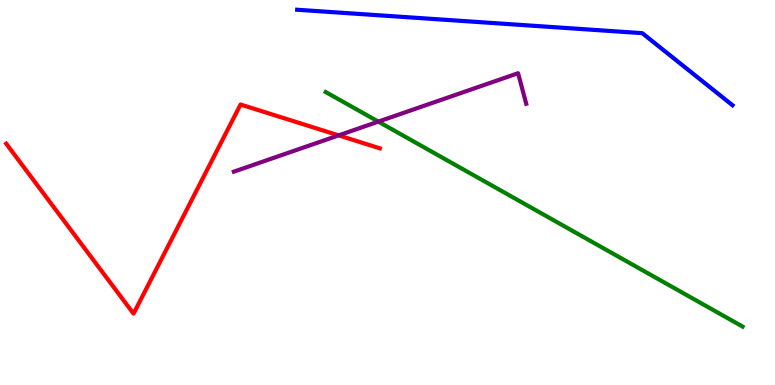[{'lines': ['blue', 'red'], 'intersections': []}, {'lines': ['green', 'red'], 'intersections': []}, {'lines': ['purple', 'red'], 'intersections': [{'x': 4.37, 'y': 6.48}]}, {'lines': ['blue', 'green'], 'intersections': []}, {'lines': ['blue', 'purple'], 'intersections': []}, {'lines': ['green', 'purple'], 'intersections': [{'x': 4.88, 'y': 6.84}]}]